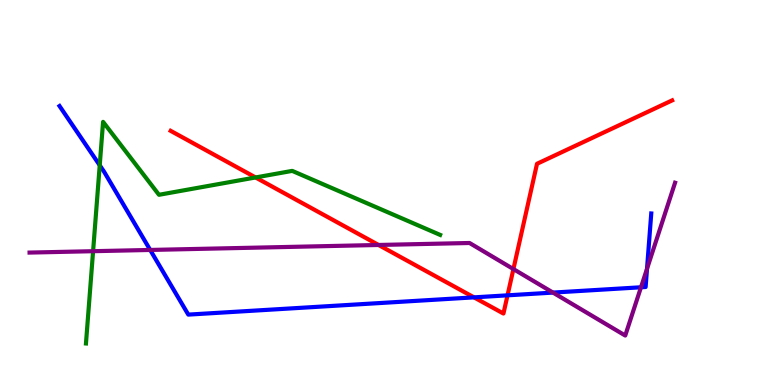[{'lines': ['blue', 'red'], 'intersections': [{'x': 6.12, 'y': 2.28}, {'x': 6.55, 'y': 2.33}]}, {'lines': ['green', 'red'], 'intersections': [{'x': 3.3, 'y': 5.39}]}, {'lines': ['purple', 'red'], 'intersections': [{'x': 4.88, 'y': 3.64}, {'x': 6.62, 'y': 3.01}]}, {'lines': ['blue', 'green'], 'intersections': [{'x': 1.29, 'y': 5.71}]}, {'lines': ['blue', 'purple'], 'intersections': [{'x': 1.94, 'y': 3.51}, {'x': 7.14, 'y': 2.4}, {'x': 8.27, 'y': 2.54}, {'x': 8.35, 'y': 3.02}]}, {'lines': ['green', 'purple'], 'intersections': [{'x': 1.2, 'y': 3.48}]}]